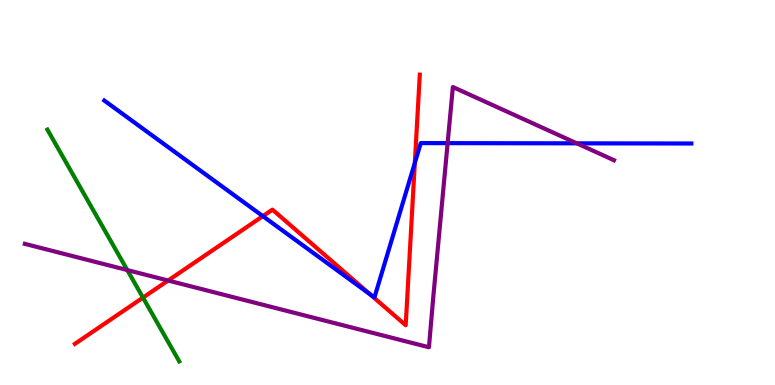[{'lines': ['blue', 'red'], 'intersections': [{'x': 3.39, 'y': 4.39}, {'x': 4.78, 'y': 2.35}, {'x': 5.35, 'y': 5.77}]}, {'lines': ['green', 'red'], 'intersections': [{'x': 1.84, 'y': 2.27}]}, {'lines': ['purple', 'red'], 'intersections': [{'x': 2.17, 'y': 2.71}]}, {'lines': ['blue', 'green'], 'intersections': []}, {'lines': ['blue', 'purple'], 'intersections': [{'x': 5.78, 'y': 6.28}, {'x': 7.44, 'y': 6.28}]}, {'lines': ['green', 'purple'], 'intersections': [{'x': 1.64, 'y': 2.99}]}]